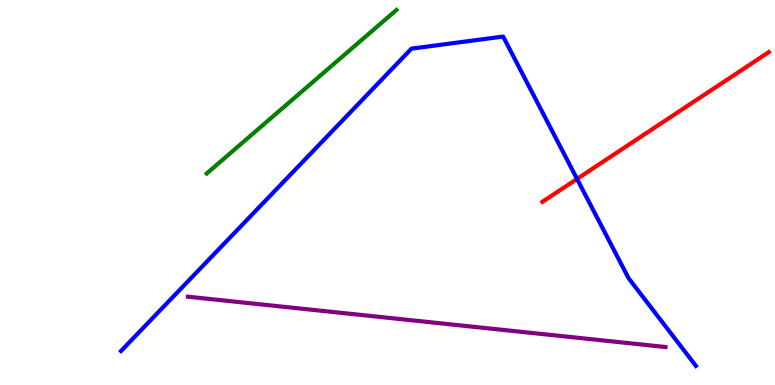[{'lines': ['blue', 'red'], 'intersections': [{'x': 7.45, 'y': 5.35}]}, {'lines': ['green', 'red'], 'intersections': []}, {'lines': ['purple', 'red'], 'intersections': []}, {'lines': ['blue', 'green'], 'intersections': []}, {'lines': ['blue', 'purple'], 'intersections': []}, {'lines': ['green', 'purple'], 'intersections': []}]